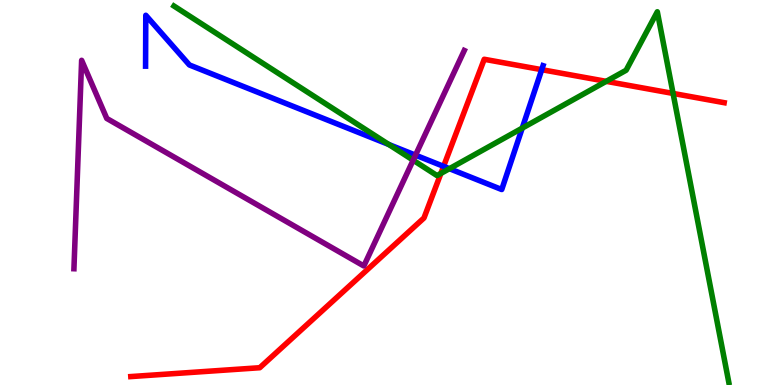[{'lines': ['blue', 'red'], 'intersections': [{'x': 5.72, 'y': 5.68}, {'x': 6.99, 'y': 8.19}]}, {'lines': ['green', 'red'], 'intersections': [{'x': 5.69, 'y': 5.5}, {'x': 7.82, 'y': 7.89}, {'x': 8.68, 'y': 7.57}]}, {'lines': ['purple', 'red'], 'intersections': []}, {'lines': ['blue', 'green'], 'intersections': [{'x': 5.02, 'y': 6.25}, {'x': 5.8, 'y': 5.62}, {'x': 6.74, 'y': 6.67}]}, {'lines': ['blue', 'purple'], 'intersections': [{'x': 5.36, 'y': 5.97}]}, {'lines': ['green', 'purple'], 'intersections': [{'x': 5.33, 'y': 5.84}]}]